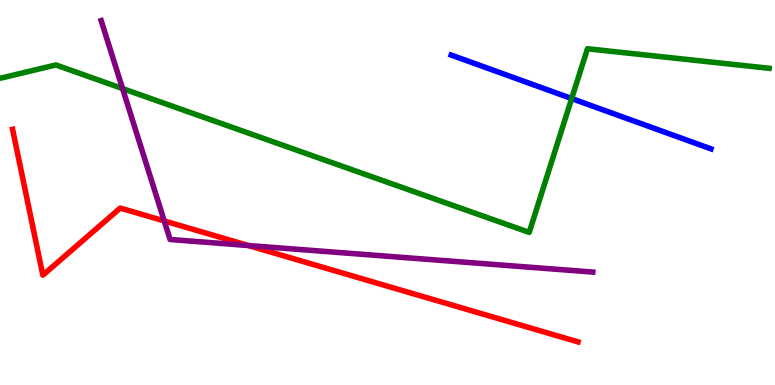[{'lines': ['blue', 'red'], 'intersections': []}, {'lines': ['green', 'red'], 'intersections': []}, {'lines': ['purple', 'red'], 'intersections': [{'x': 2.12, 'y': 4.26}, {'x': 3.21, 'y': 3.62}]}, {'lines': ['blue', 'green'], 'intersections': [{'x': 7.38, 'y': 7.44}]}, {'lines': ['blue', 'purple'], 'intersections': []}, {'lines': ['green', 'purple'], 'intersections': [{'x': 1.58, 'y': 7.7}]}]